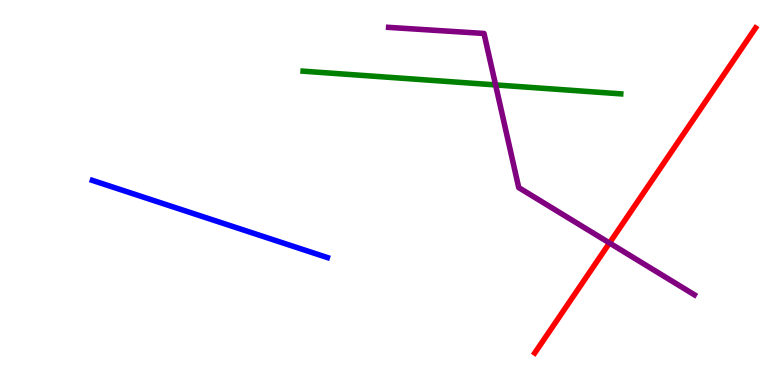[{'lines': ['blue', 'red'], 'intersections': []}, {'lines': ['green', 'red'], 'intersections': []}, {'lines': ['purple', 'red'], 'intersections': [{'x': 7.86, 'y': 3.69}]}, {'lines': ['blue', 'green'], 'intersections': []}, {'lines': ['blue', 'purple'], 'intersections': []}, {'lines': ['green', 'purple'], 'intersections': [{'x': 6.39, 'y': 7.79}]}]